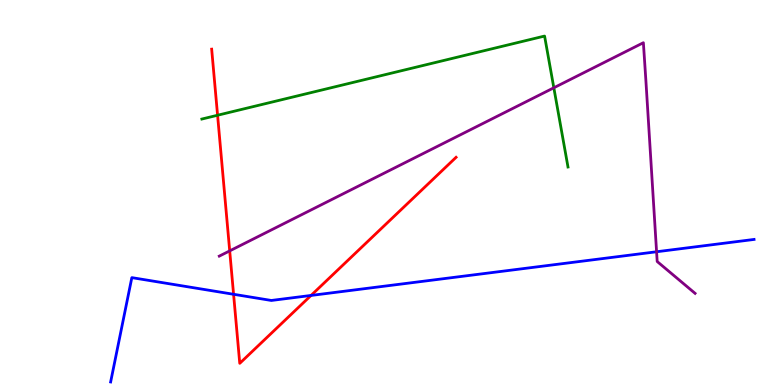[{'lines': ['blue', 'red'], 'intersections': [{'x': 3.01, 'y': 2.36}, {'x': 4.01, 'y': 2.33}]}, {'lines': ['green', 'red'], 'intersections': [{'x': 2.81, 'y': 7.01}]}, {'lines': ['purple', 'red'], 'intersections': [{'x': 2.96, 'y': 3.48}]}, {'lines': ['blue', 'green'], 'intersections': []}, {'lines': ['blue', 'purple'], 'intersections': [{'x': 8.47, 'y': 3.46}]}, {'lines': ['green', 'purple'], 'intersections': [{'x': 7.15, 'y': 7.72}]}]